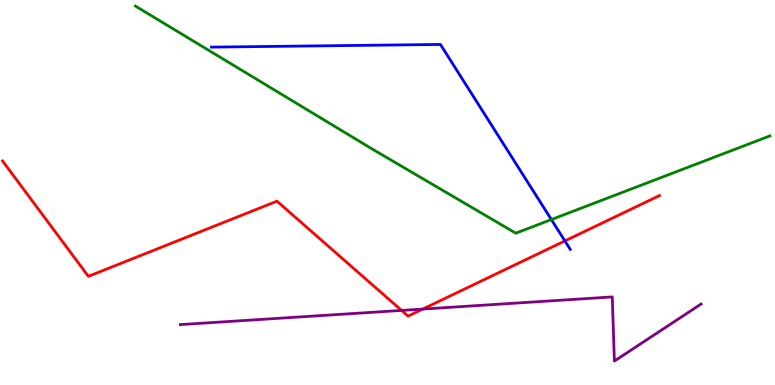[{'lines': ['blue', 'red'], 'intersections': [{'x': 7.29, 'y': 3.74}]}, {'lines': ['green', 'red'], 'intersections': []}, {'lines': ['purple', 'red'], 'intersections': [{'x': 5.18, 'y': 1.94}, {'x': 5.46, 'y': 1.97}]}, {'lines': ['blue', 'green'], 'intersections': [{'x': 7.11, 'y': 4.3}]}, {'lines': ['blue', 'purple'], 'intersections': []}, {'lines': ['green', 'purple'], 'intersections': []}]